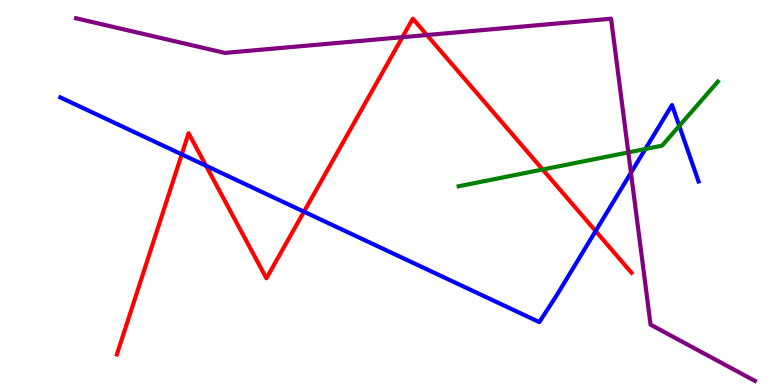[{'lines': ['blue', 'red'], 'intersections': [{'x': 2.35, 'y': 5.99}, {'x': 2.66, 'y': 5.69}, {'x': 3.92, 'y': 4.5}, {'x': 7.69, 'y': 4.0}]}, {'lines': ['green', 'red'], 'intersections': [{'x': 7.0, 'y': 5.6}]}, {'lines': ['purple', 'red'], 'intersections': [{'x': 5.19, 'y': 9.03}, {'x': 5.51, 'y': 9.09}]}, {'lines': ['blue', 'green'], 'intersections': [{'x': 8.33, 'y': 6.13}, {'x': 8.76, 'y': 6.73}]}, {'lines': ['blue', 'purple'], 'intersections': [{'x': 8.14, 'y': 5.51}]}, {'lines': ['green', 'purple'], 'intersections': [{'x': 8.11, 'y': 6.04}]}]